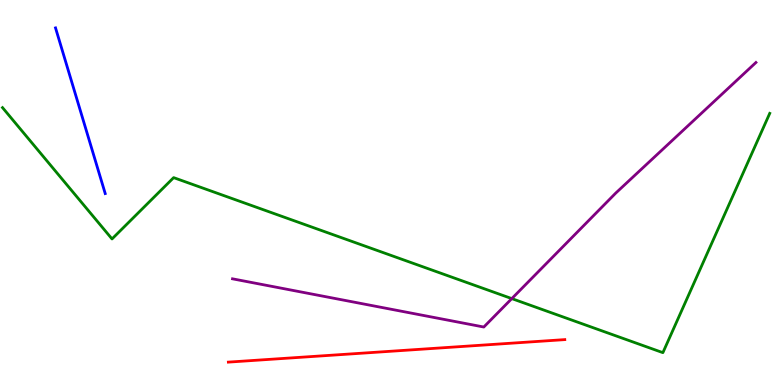[{'lines': ['blue', 'red'], 'intersections': []}, {'lines': ['green', 'red'], 'intersections': []}, {'lines': ['purple', 'red'], 'intersections': []}, {'lines': ['blue', 'green'], 'intersections': []}, {'lines': ['blue', 'purple'], 'intersections': []}, {'lines': ['green', 'purple'], 'intersections': [{'x': 6.6, 'y': 2.24}]}]